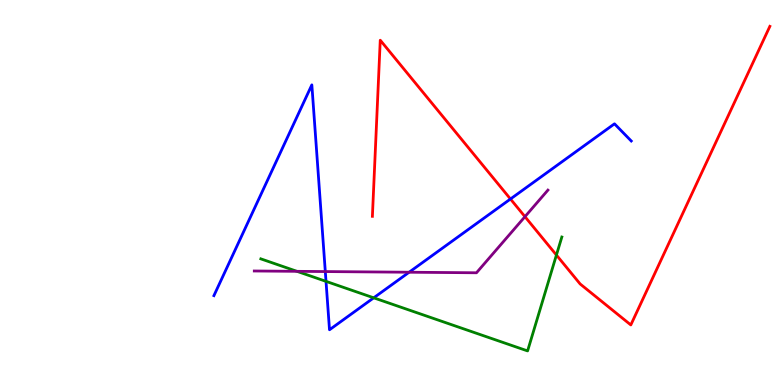[{'lines': ['blue', 'red'], 'intersections': [{'x': 6.59, 'y': 4.83}]}, {'lines': ['green', 'red'], 'intersections': [{'x': 7.18, 'y': 3.38}]}, {'lines': ['purple', 'red'], 'intersections': [{'x': 6.77, 'y': 4.37}]}, {'lines': ['blue', 'green'], 'intersections': [{'x': 4.21, 'y': 2.69}, {'x': 4.82, 'y': 2.26}]}, {'lines': ['blue', 'purple'], 'intersections': [{'x': 4.2, 'y': 2.95}, {'x': 5.28, 'y': 2.93}]}, {'lines': ['green', 'purple'], 'intersections': [{'x': 3.83, 'y': 2.95}]}]